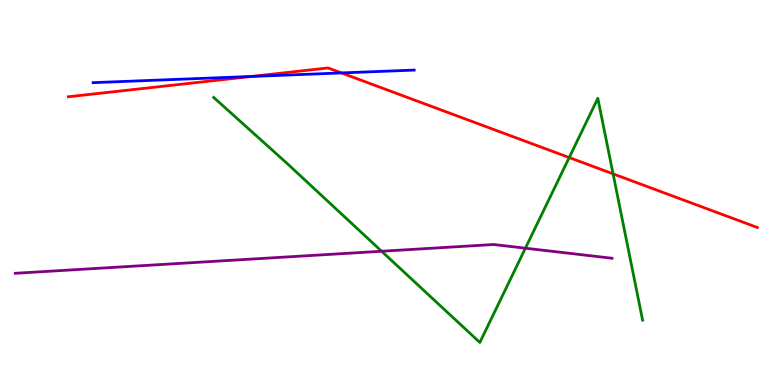[{'lines': ['blue', 'red'], 'intersections': [{'x': 3.24, 'y': 8.01}, {'x': 4.41, 'y': 8.11}]}, {'lines': ['green', 'red'], 'intersections': [{'x': 7.34, 'y': 5.91}, {'x': 7.91, 'y': 5.48}]}, {'lines': ['purple', 'red'], 'intersections': []}, {'lines': ['blue', 'green'], 'intersections': []}, {'lines': ['blue', 'purple'], 'intersections': []}, {'lines': ['green', 'purple'], 'intersections': [{'x': 4.92, 'y': 3.47}, {'x': 6.78, 'y': 3.55}]}]